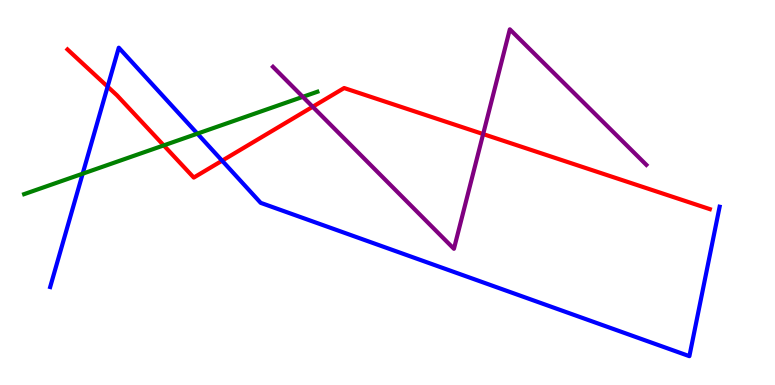[{'lines': ['blue', 'red'], 'intersections': [{'x': 1.39, 'y': 7.75}, {'x': 2.87, 'y': 5.83}]}, {'lines': ['green', 'red'], 'intersections': [{'x': 2.11, 'y': 6.22}]}, {'lines': ['purple', 'red'], 'intersections': [{'x': 4.03, 'y': 7.23}, {'x': 6.23, 'y': 6.52}]}, {'lines': ['blue', 'green'], 'intersections': [{'x': 1.07, 'y': 5.49}, {'x': 2.55, 'y': 6.53}]}, {'lines': ['blue', 'purple'], 'intersections': []}, {'lines': ['green', 'purple'], 'intersections': [{'x': 3.91, 'y': 7.48}]}]